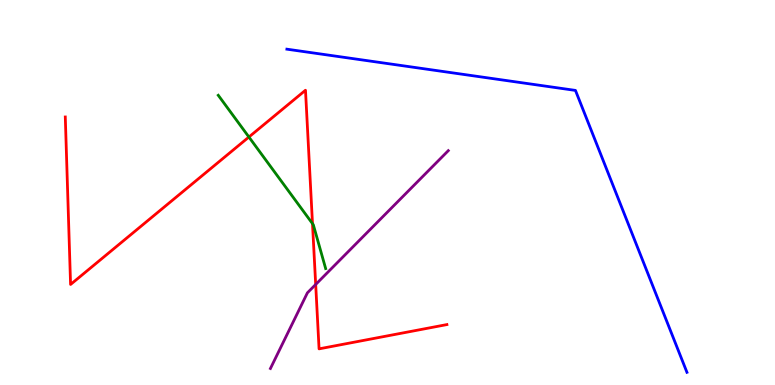[{'lines': ['blue', 'red'], 'intersections': []}, {'lines': ['green', 'red'], 'intersections': [{'x': 3.21, 'y': 6.44}, {'x': 4.03, 'y': 4.19}]}, {'lines': ['purple', 'red'], 'intersections': [{'x': 4.07, 'y': 2.61}]}, {'lines': ['blue', 'green'], 'intersections': []}, {'lines': ['blue', 'purple'], 'intersections': []}, {'lines': ['green', 'purple'], 'intersections': []}]